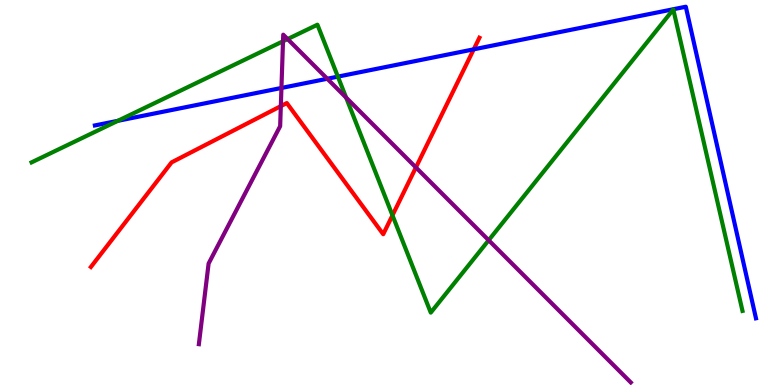[{'lines': ['blue', 'red'], 'intersections': [{'x': 6.11, 'y': 8.72}]}, {'lines': ['green', 'red'], 'intersections': [{'x': 5.06, 'y': 4.41}]}, {'lines': ['purple', 'red'], 'intersections': [{'x': 3.62, 'y': 7.24}, {'x': 5.37, 'y': 5.65}]}, {'lines': ['blue', 'green'], 'intersections': [{'x': 1.52, 'y': 6.86}, {'x': 4.36, 'y': 8.01}]}, {'lines': ['blue', 'purple'], 'intersections': [{'x': 3.63, 'y': 7.72}, {'x': 4.22, 'y': 7.95}]}, {'lines': ['green', 'purple'], 'intersections': [{'x': 3.65, 'y': 8.93}, {'x': 3.71, 'y': 8.99}, {'x': 4.47, 'y': 7.46}, {'x': 6.31, 'y': 3.76}]}]